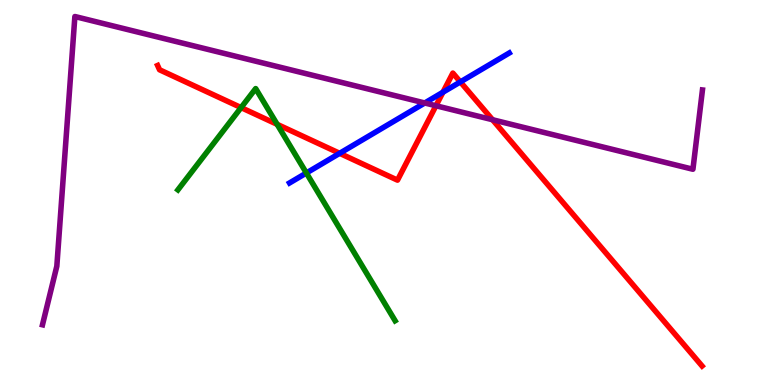[{'lines': ['blue', 'red'], 'intersections': [{'x': 4.38, 'y': 6.02}, {'x': 5.72, 'y': 7.6}, {'x': 5.94, 'y': 7.87}]}, {'lines': ['green', 'red'], 'intersections': [{'x': 3.11, 'y': 7.21}, {'x': 3.58, 'y': 6.77}]}, {'lines': ['purple', 'red'], 'intersections': [{'x': 5.63, 'y': 7.25}, {'x': 6.36, 'y': 6.89}]}, {'lines': ['blue', 'green'], 'intersections': [{'x': 3.95, 'y': 5.51}]}, {'lines': ['blue', 'purple'], 'intersections': [{'x': 5.48, 'y': 7.33}]}, {'lines': ['green', 'purple'], 'intersections': []}]